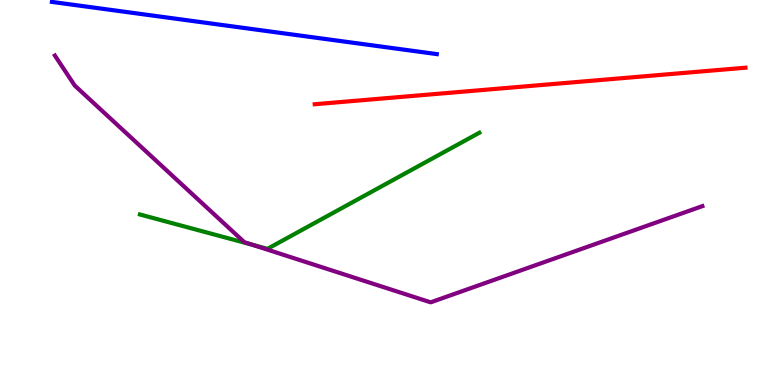[{'lines': ['blue', 'red'], 'intersections': []}, {'lines': ['green', 'red'], 'intersections': []}, {'lines': ['purple', 'red'], 'intersections': []}, {'lines': ['blue', 'green'], 'intersections': []}, {'lines': ['blue', 'purple'], 'intersections': []}, {'lines': ['green', 'purple'], 'intersections': [{'x': 3.25, 'y': 3.64}]}]